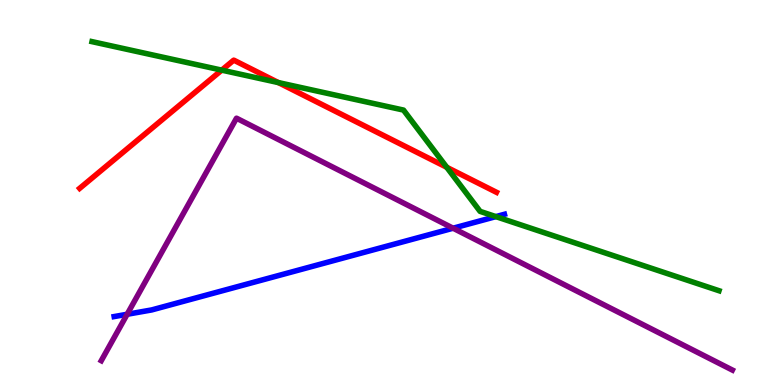[{'lines': ['blue', 'red'], 'intersections': []}, {'lines': ['green', 'red'], 'intersections': [{'x': 2.86, 'y': 8.18}, {'x': 3.59, 'y': 7.85}, {'x': 5.76, 'y': 5.65}]}, {'lines': ['purple', 'red'], 'intersections': []}, {'lines': ['blue', 'green'], 'intersections': [{'x': 6.4, 'y': 4.37}]}, {'lines': ['blue', 'purple'], 'intersections': [{'x': 1.64, 'y': 1.84}, {'x': 5.85, 'y': 4.07}]}, {'lines': ['green', 'purple'], 'intersections': []}]